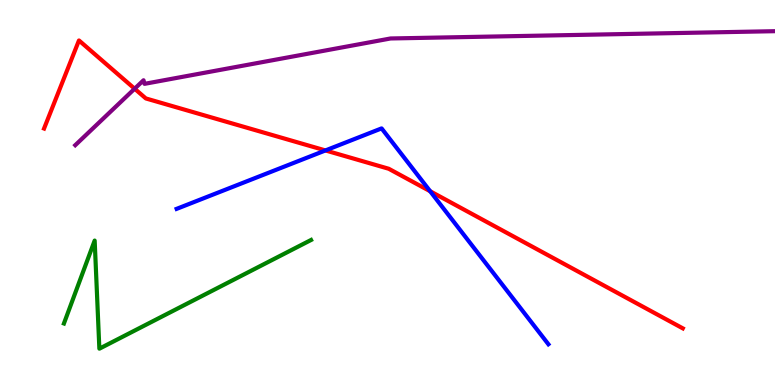[{'lines': ['blue', 'red'], 'intersections': [{'x': 4.2, 'y': 6.09}, {'x': 5.55, 'y': 5.03}]}, {'lines': ['green', 'red'], 'intersections': []}, {'lines': ['purple', 'red'], 'intersections': [{'x': 1.74, 'y': 7.7}]}, {'lines': ['blue', 'green'], 'intersections': []}, {'lines': ['blue', 'purple'], 'intersections': []}, {'lines': ['green', 'purple'], 'intersections': []}]